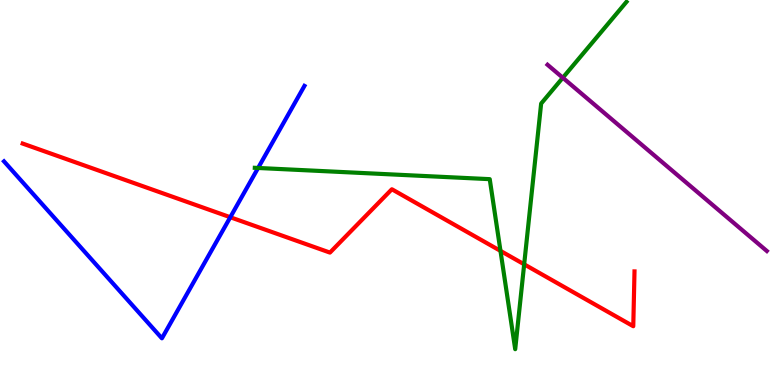[{'lines': ['blue', 'red'], 'intersections': [{'x': 2.97, 'y': 4.36}]}, {'lines': ['green', 'red'], 'intersections': [{'x': 6.46, 'y': 3.48}, {'x': 6.76, 'y': 3.13}]}, {'lines': ['purple', 'red'], 'intersections': []}, {'lines': ['blue', 'green'], 'intersections': [{'x': 3.33, 'y': 5.64}]}, {'lines': ['blue', 'purple'], 'intersections': []}, {'lines': ['green', 'purple'], 'intersections': [{'x': 7.26, 'y': 7.98}]}]